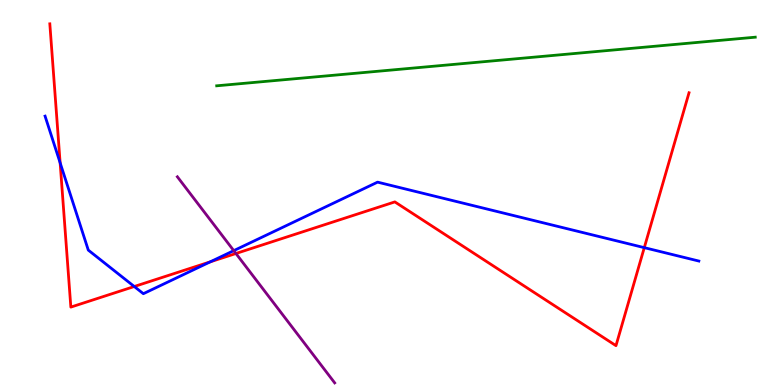[{'lines': ['blue', 'red'], 'intersections': [{'x': 0.776, 'y': 5.77}, {'x': 1.73, 'y': 2.56}, {'x': 2.71, 'y': 3.2}, {'x': 8.31, 'y': 3.57}]}, {'lines': ['green', 'red'], 'intersections': []}, {'lines': ['purple', 'red'], 'intersections': [{'x': 3.04, 'y': 3.42}]}, {'lines': ['blue', 'green'], 'intersections': []}, {'lines': ['blue', 'purple'], 'intersections': [{'x': 3.02, 'y': 3.49}]}, {'lines': ['green', 'purple'], 'intersections': []}]